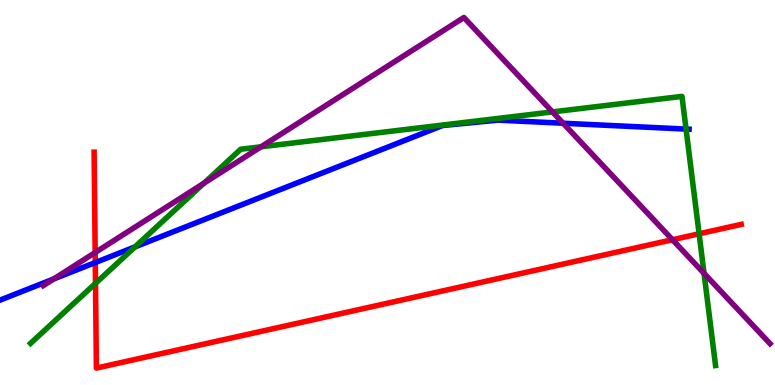[{'lines': ['blue', 'red'], 'intersections': [{'x': 1.23, 'y': 3.18}]}, {'lines': ['green', 'red'], 'intersections': [{'x': 1.23, 'y': 2.64}, {'x': 9.02, 'y': 3.93}]}, {'lines': ['purple', 'red'], 'intersections': [{'x': 1.23, 'y': 3.44}, {'x': 8.68, 'y': 3.77}]}, {'lines': ['blue', 'green'], 'intersections': [{'x': 1.74, 'y': 3.59}, {'x': 8.85, 'y': 6.65}]}, {'lines': ['blue', 'purple'], 'intersections': [{'x': 0.693, 'y': 2.75}, {'x': 7.27, 'y': 6.8}]}, {'lines': ['green', 'purple'], 'intersections': [{'x': 2.63, 'y': 5.24}, {'x': 3.37, 'y': 6.19}, {'x': 7.13, 'y': 7.09}, {'x': 9.08, 'y': 2.9}]}]